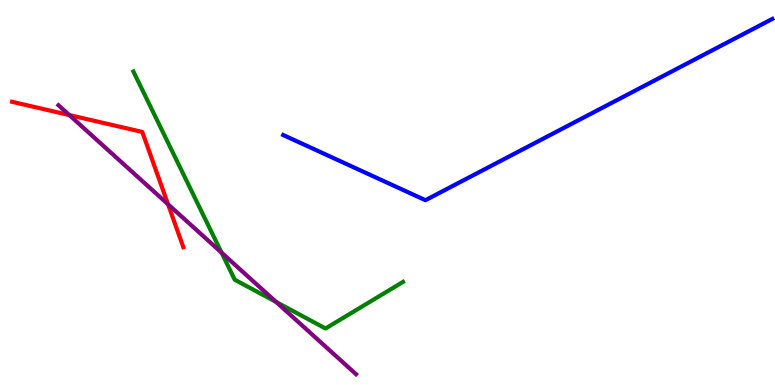[{'lines': ['blue', 'red'], 'intersections': []}, {'lines': ['green', 'red'], 'intersections': []}, {'lines': ['purple', 'red'], 'intersections': [{'x': 0.894, 'y': 7.01}, {'x': 2.17, 'y': 4.69}]}, {'lines': ['blue', 'green'], 'intersections': []}, {'lines': ['blue', 'purple'], 'intersections': []}, {'lines': ['green', 'purple'], 'intersections': [{'x': 2.86, 'y': 3.44}, {'x': 3.56, 'y': 2.16}]}]